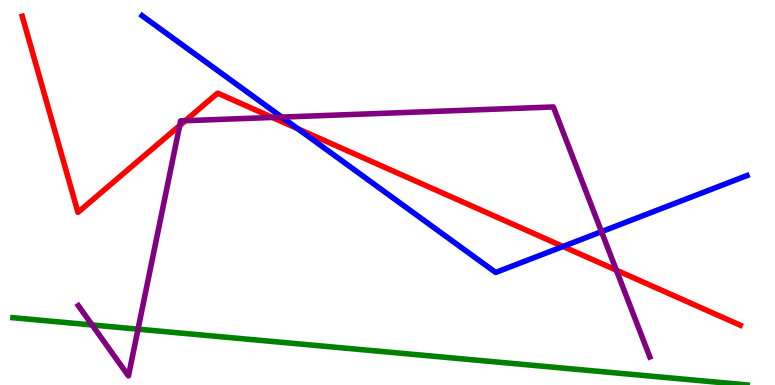[{'lines': ['blue', 'red'], 'intersections': [{'x': 3.84, 'y': 6.66}, {'x': 7.26, 'y': 3.6}]}, {'lines': ['green', 'red'], 'intersections': []}, {'lines': ['purple', 'red'], 'intersections': [{'x': 2.32, 'y': 6.74}, {'x': 2.39, 'y': 6.86}, {'x': 3.51, 'y': 6.95}, {'x': 7.95, 'y': 2.98}]}, {'lines': ['blue', 'green'], 'intersections': []}, {'lines': ['blue', 'purple'], 'intersections': [{'x': 3.64, 'y': 6.96}, {'x': 7.76, 'y': 3.98}]}, {'lines': ['green', 'purple'], 'intersections': [{'x': 1.19, 'y': 1.56}, {'x': 1.78, 'y': 1.45}]}]